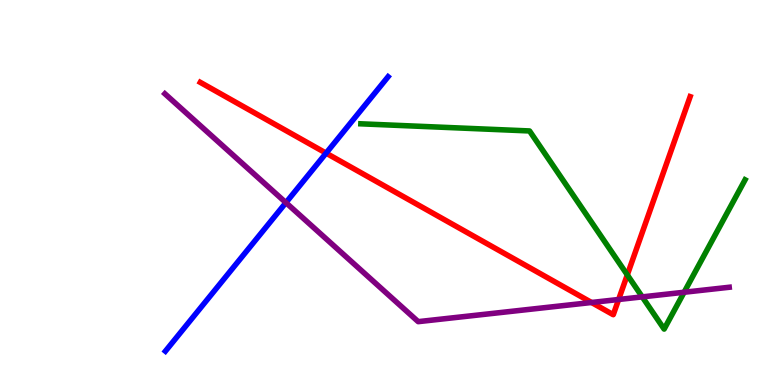[{'lines': ['blue', 'red'], 'intersections': [{'x': 4.21, 'y': 6.02}]}, {'lines': ['green', 'red'], 'intersections': [{'x': 8.09, 'y': 2.86}]}, {'lines': ['purple', 'red'], 'intersections': [{'x': 7.63, 'y': 2.14}, {'x': 7.98, 'y': 2.22}]}, {'lines': ['blue', 'green'], 'intersections': []}, {'lines': ['blue', 'purple'], 'intersections': [{'x': 3.69, 'y': 4.74}]}, {'lines': ['green', 'purple'], 'intersections': [{'x': 8.29, 'y': 2.29}, {'x': 8.83, 'y': 2.41}]}]